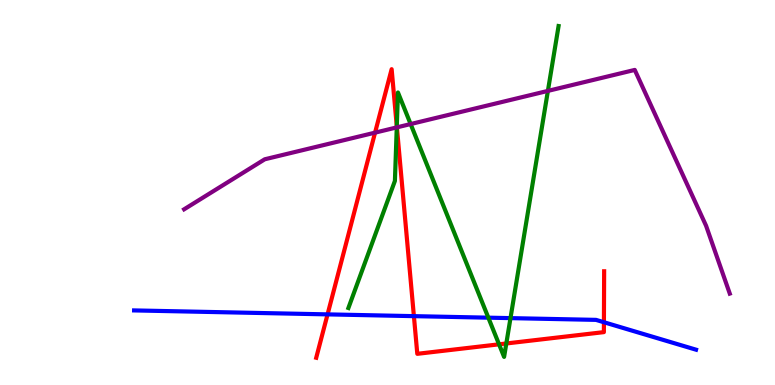[{'lines': ['blue', 'red'], 'intersections': [{'x': 4.23, 'y': 1.83}, {'x': 5.34, 'y': 1.79}, {'x': 7.79, 'y': 1.63}]}, {'lines': ['green', 'red'], 'intersections': [{'x': 5.12, 'y': 6.72}, {'x': 6.44, 'y': 1.06}, {'x': 6.53, 'y': 1.08}]}, {'lines': ['purple', 'red'], 'intersections': [{'x': 4.84, 'y': 6.55}, {'x': 5.12, 'y': 6.69}]}, {'lines': ['blue', 'green'], 'intersections': [{'x': 6.3, 'y': 1.75}, {'x': 6.59, 'y': 1.74}]}, {'lines': ['blue', 'purple'], 'intersections': []}, {'lines': ['green', 'purple'], 'intersections': [{'x': 5.12, 'y': 6.69}, {'x': 5.3, 'y': 6.78}, {'x': 7.07, 'y': 7.64}]}]